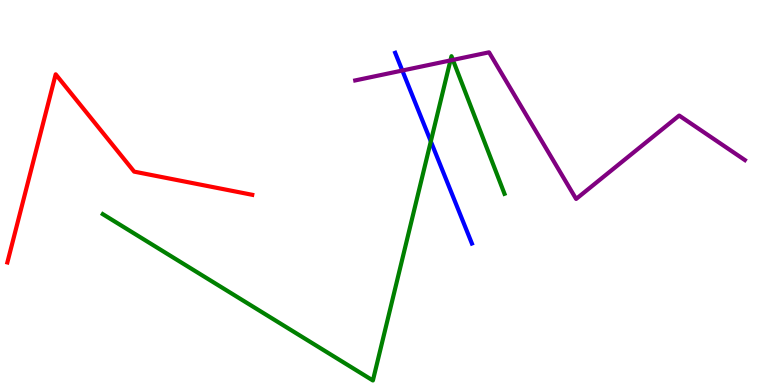[{'lines': ['blue', 'red'], 'intersections': []}, {'lines': ['green', 'red'], 'intersections': []}, {'lines': ['purple', 'red'], 'intersections': []}, {'lines': ['blue', 'green'], 'intersections': [{'x': 5.56, 'y': 6.33}]}, {'lines': ['blue', 'purple'], 'intersections': [{'x': 5.19, 'y': 8.17}]}, {'lines': ['green', 'purple'], 'intersections': [{'x': 5.81, 'y': 8.43}, {'x': 5.84, 'y': 8.44}]}]